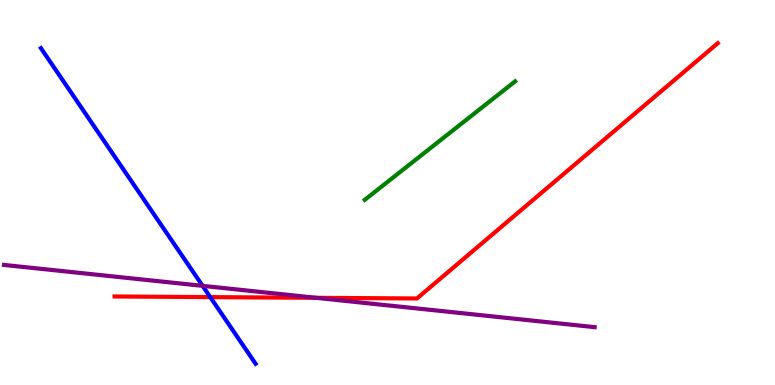[{'lines': ['blue', 'red'], 'intersections': [{'x': 2.71, 'y': 2.28}]}, {'lines': ['green', 'red'], 'intersections': []}, {'lines': ['purple', 'red'], 'intersections': [{'x': 4.08, 'y': 2.26}]}, {'lines': ['blue', 'green'], 'intersections': []}, {'lines': ['blue', 'purple'], 'intersections': [{'x': 2.61, 'y': 2.58}]}, {'lines': ['green', 'purple'], 'intersections': []}]